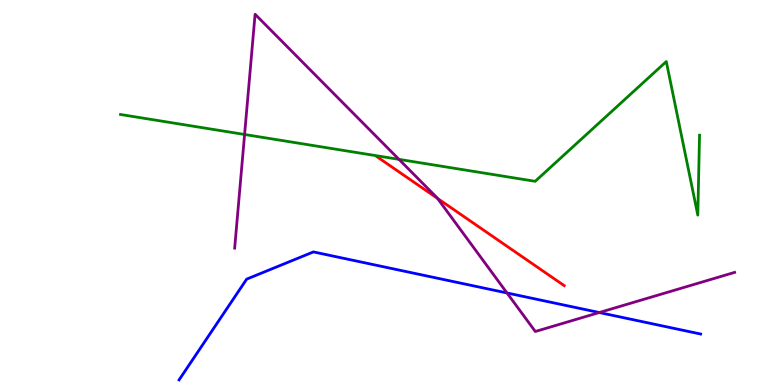[{'lines': ['blue', 'red'], 'intersections': []}, {'lines': ['green', 'red'], 'intersections': []}, {'lines': ['purple', 'red'], 'intersections': [{'x': 5.65, 'y': 4.85}]}, {'lines': ['blue', 'green'], 'intersections': []}, {'lines': ['blue', 'purple'], 'intersections': [{'x': 6.54, 'y': 2.39}, {'x': 7.73, 'y': 1.88}]}, {'lines': ['green', 'purple'], 'intersections': [{'x': 3.16, 'y': 6.51}, {'x': 5.15, 'y': 5.86}]}]